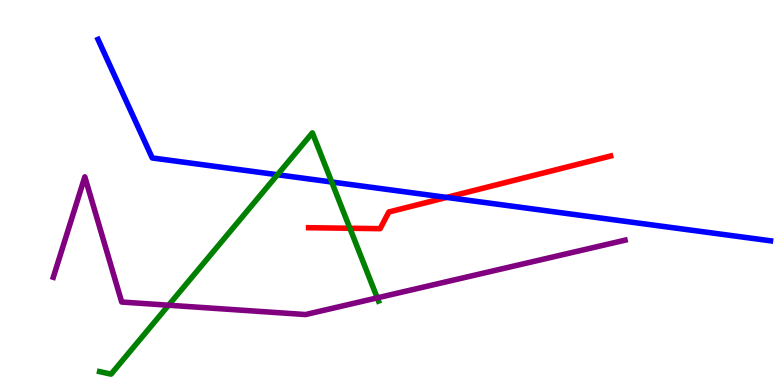[{'lines': ['blue', 'red'], 'intersections': [{'x': 5.76, 'y': 4.87}]}, {'lines': ['green', 'red'], 'intersections': [{'x': 4.51, 'y': 4.07}]}, {'lines': ['purple', 'red'], 'intersections': []}, {'lines': ['blue', 'green'], 'intersections': [{'x': 3.58, 'y': 5.46}, {'x': 4.28, 'y': 5.27}]}, {'lines': ['blue', 'purple'], 'intersections': []}, {'lines': ['green', 'purple'], 'intersections': [{'x': 2.18, 'y': 2.07}, {'x': 4.87, 'y': 2.26}]}]